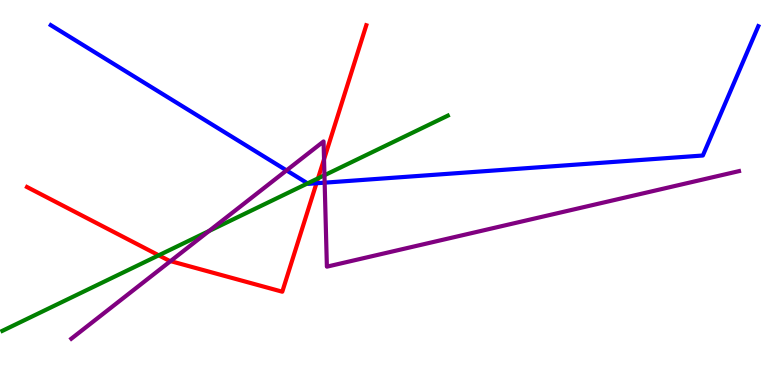[{'lines': ['blue', 'red'], 'intersections': [{'x': 4.08, 'y': 5.24}]}, {'lines': ['green', 'red'], 'intersections': [{'x': 2.05, 'y': 3.37}, {'x': 4.1, 'y': 5.37}]}, {'lines': ['purple', 'red'], 'intersections': [{'x': 2.2, 'y': 3.22}, {'x': 4.18, 'y': 5.86}]}, {'lines': ['blue', 'green'], 'intersections': [{'x': 3.97, 'y': 5.24}]}, {'lines': ['blue', 'purple'], 'intersections': [{'x': 3.7, 'y': 5.57}, {'x': 4.19, 'y': 5.26}]}, {'lines': ['green', 'purple'], 'intersections': [{'x': 2.7, 'y': 4.0}, {'x': 4.19, 'y': 5.45}]}]